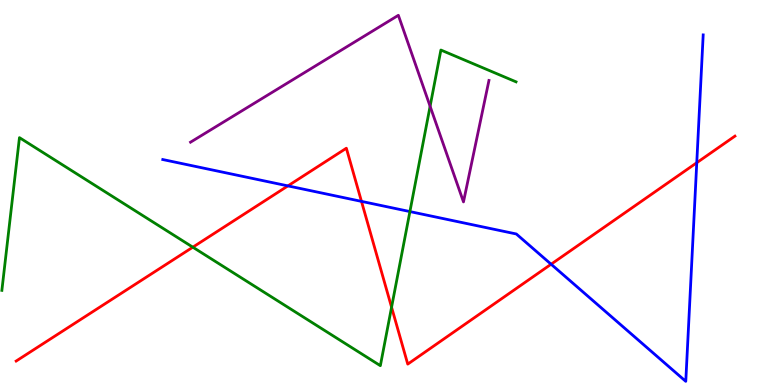[{'lines': ['blue', 'red'], 'intersections': [{'x': 3.72, 'y': 5.17}, {'x': 4.66, 'y': 4.77}, {'x': 7.11, 'y': 3.14}, {'x': 8.99, 'y': 5.77}]}, {'lines': ['green', 'red'], 'intersections': [{'x': 2.49, 'y': 3.58}, {'x': 5.05, 'y': 2.02}]}, {'lines': ['purple', 'red'], 'intersections': []}, {'lines': ['blue', 'green'], 'intersections': [{'x': 5.29, 'y': 4.5}]}, {'lines': ['blue', 'purple'], 'intersections': []}, {'lines': ['green', 'purple'], 'intersections': [{'x': 5.55, 'y': 7.24}]}]